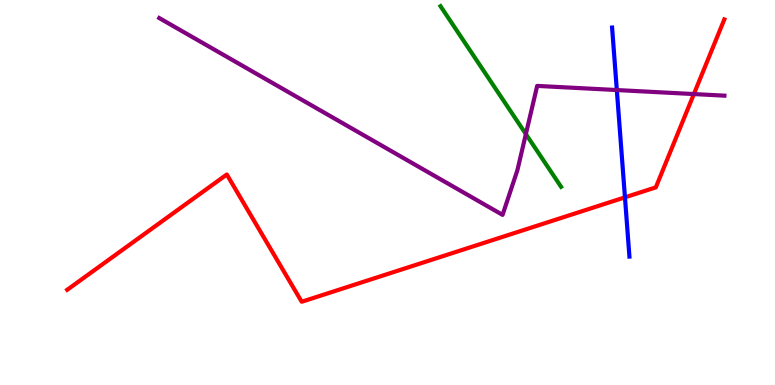[{'lines': ['blue', 'red'], 'intersections': [{'x': 8.06, 'y': 4.87}]}, {'lines': ['green', 'red'], 'intersections': []}, {'lines': ['purple', 'red'], 'intersections': [{'x': 8.95, 'y': 7.56}]}, {'lines': ['blue', 'green'], 'intersections': []}, {'lines': ['blue', 'purple'], 'intersections': [{'x': 7.96, 'y': 7.66}]}, {'lines': ['green', 'purple'], 'intersections': [{'x': 6.79, 'y': 6.52}]}]